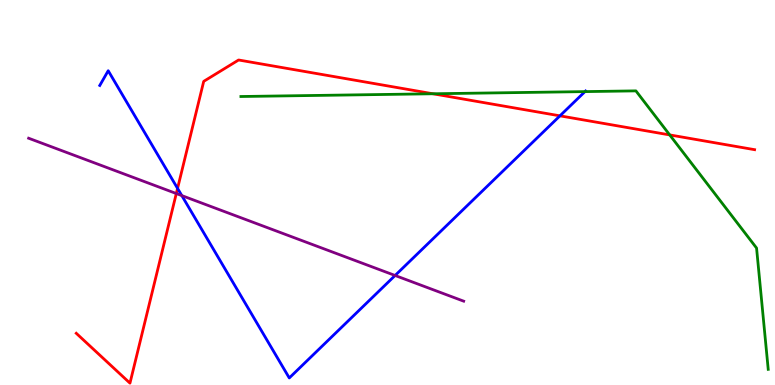[{'lines': ['blue', 'red'], 'intersections': [{'x': 2.29, 'y': 5.11}, {'x': 7.23, 'y': 6.99}]}, {'lines': ['green', 'red'], 'intersections': [{'x': 5.59, 'y': 7.56}, {'x': 8.64, 'y': 6.5}]}, {'lines': ['purple', 'red'], 'intersections': [{'x': 2.27, 'y': 4.97}]}, {'lines': ['blue', 'green'], 'intersections': [{'x': 7.55, 'y': 7.62}]}, {'lines': ['blue', 'purple'], 'intersections': [{'x': 2.35, 'y': 4.92}, {'x': 5.1, 'y': 2.84}]}, {'lines': ['green', 'purple'], 'intersections': []}]